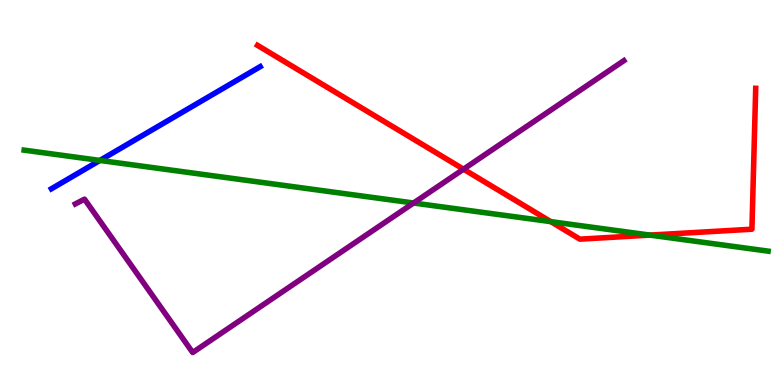[{'lines': ['blue', 'red'], 'intersections': []}, {'lines': ['green', 'red'], 'intersections': [{'x': 7.11, 'y': 4.24}, {'x': 8.39, 'y': 3.89}]}, {'lines': ['purple', 'red'], 'intersections': [{'x': 5.98, 'y': 5.61}]}, {'lines': ['blue', 'green'], 'intersections': [{'x': 1.29, 'y': 5.83}]}, {'lines': ['blue', 'purple'], 'intersections': []}, {'lines': ['green', 'purple'], 'intersections': [{'x': 5.34, 'y': 4.73}]}]